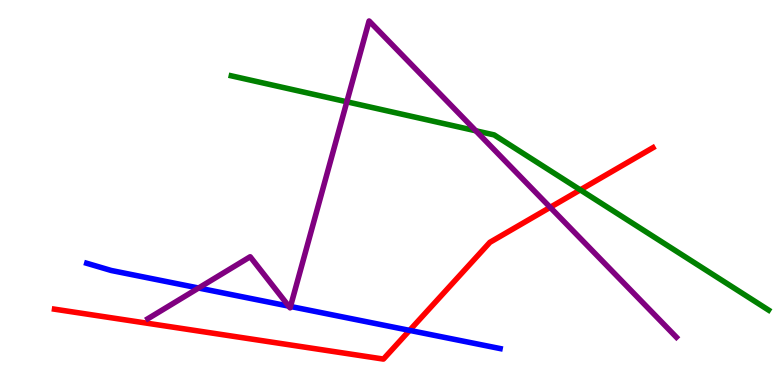[{'lines': ['blue', 'red'], 'intersections': [{'x': 5.29, 'y': 1.42}]}, {'lines': ['green', 'red'], 'intersections': [{'x': 7.49, 'y': 5.07}]}, {'lines': ['purple', 'red'], 'intersections': [{'x': 7.1, 'y': 4.61}]}, {'lines': ['blue', 'green'], 'intersections': []}, {'lines': ['blue', 'purple'], 'intersections': [{'x': 2.56, 'y': 2.52}, {'x': 3.73, 'y': 2.05}, {'x': 3.75, 'y': 2.04}]}, {'lines': ['green', 'purple'], 'intersections': [{'x': 4.48, 'y': 7.36}, {'x': 6.14, 'y': 6.6}]}]